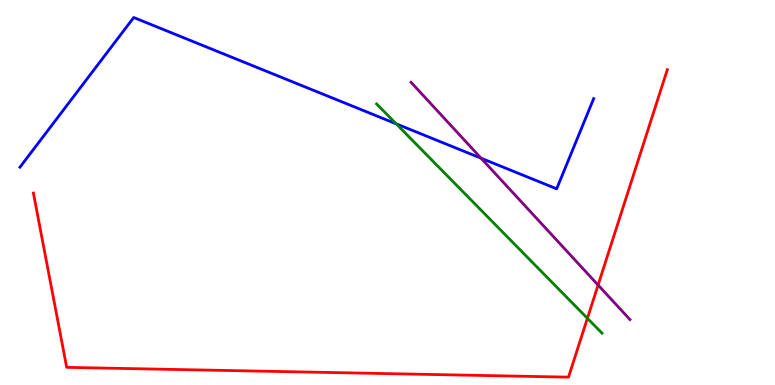[{'lines': ['blue', 'red'], 'intersections': []}, {'lines': ['green', 'red'], 'intersections': [{'x': 7.58, 'y': 1.73}]}, {'lines': ['purple', 'red'], 'intersections': [{'x': 7.72, 'y': 2.6}]}, {'lines': ['blue', 'green'], 'intersections': [{'x': 5.11, 'y': 6.78}]}, {'lines': ['blue', 'purple'], 'intersections': [{'x': 6.21, 'y': 5.89}]}, {'lines': ['green', 'purple'], 'intersections': []}]